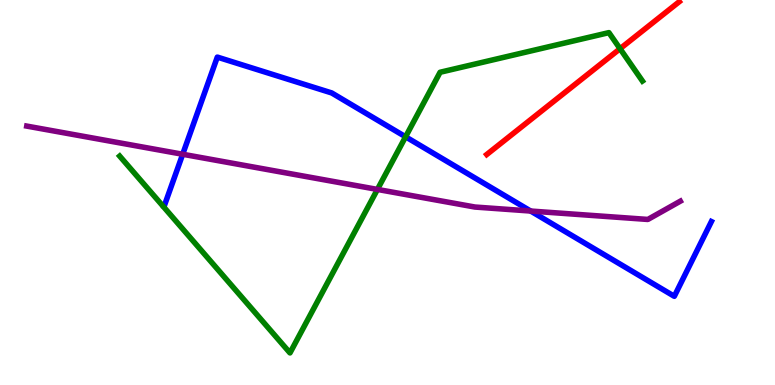[{'lines': ['blue', 'red'], 'intersections': []}, {'lines': ['green', 'red'], 'intersections': [{'x': 8.0, 'y': 8.73}]}, {'lines': ['purple', 'red'], 'intersections': []}, {'lines': ['blue', 'green'], 'intersections': [{'x': 5.23, 'y': 6.45}]}, {'lines': ['blue', 'purple'], 'intersections': [{'x': 2.36, 'y': 5.99}, {'x': 6.85, 'y': 4.52}]}, {'lines': ['green', 'purple'], 'intersections': [{'x': 4.87, 'y': 5.08}]}]